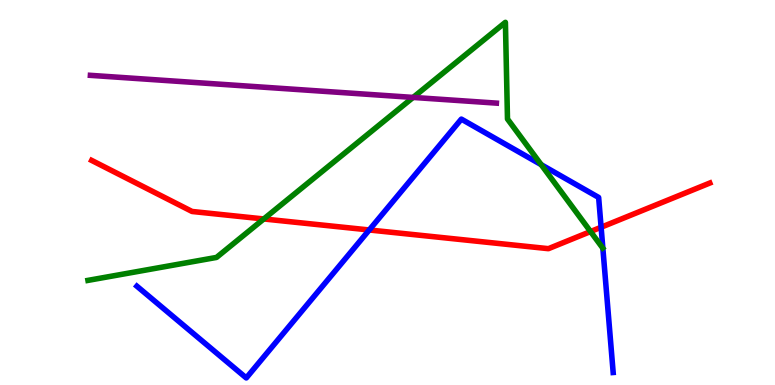[{'lines': ['blue', 'red'], 'intersections': [{'x': 4.76, 'y': 4.03}, {'x': 7.76, 'y': 4.1}]}, {'lines': ['green', 'red'], 'intersections': [{'x': 3.4, 'y': 4.31}, {'x': 7.62, 'y': 3.99}]}, {'lines': ['purple', 'red'], 'intersections': []}, {'lines': ['blue', 'green'], 'intersections': [{'x': 6.98, 'y': 5.72}]}, {'lines': ['blue', 'purple'], 'intersections': []}, {'lines': ['green', 'purple'], 'intersections': [{'x': 5.33, 'y': 7.47}]}]